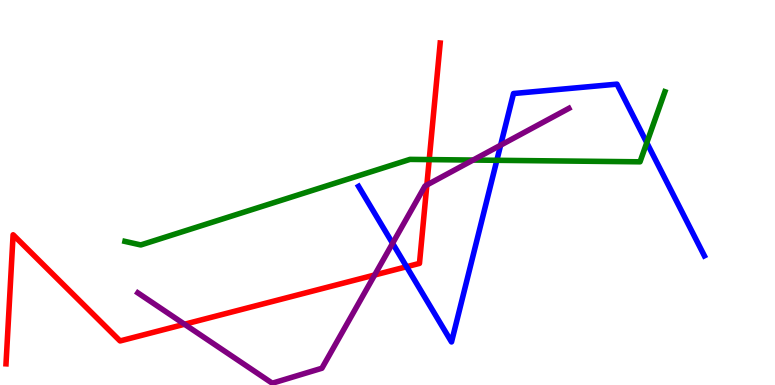[{'lines': ['blue', 'red'], 'intersections': [{'x': 5.25, 'y': 3.07}]}, {'lines': ['green', 'red'], 'intersections': [{'x': 5.54, 'y': 5.85}]}, {'lines': ['purple', 'red'], 'intersections': [{'x': 2.38, 'y': 1.58}, {'x': 4.83, 'y': 2.86}, {'x': 5.51, 'y': 5.2}]}, {'lines': ['blue', 'green'], 'intersections': [{'x': 6.41, 'y': 5.84}, {'x': 8.35, 'y': 6.29}]}, {'lines': ['blue', 'purple'], 'intersections': [{'x': 5.07, 'y': 3.68}, {'x': 6.46, 'y': 6.23}]}, {'lines': ['green', 'purple'], 'intersections': [{'x': 6.1, 'y': 5.84}]}]